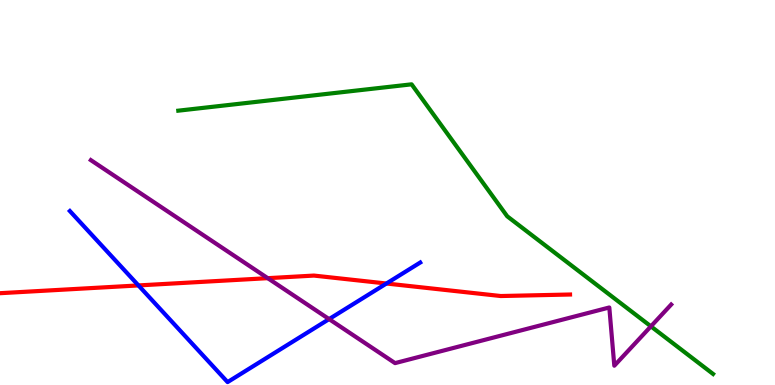[{'lines': ['blue', 'red'], 'intersections': [{'x': 1.79, 'y': 2.59}, {'x': 4.99, 'y': 2.64}]}, {'lines': ['green', 'red'], 'intersections': []}, {'lines': ['purple', 'red'], 'intersections': [{'x': 3.45, 'y': 2.77}]}, {'lines': ['blue', 'green'], 'intersections': []}, {'lines': ['blue', 'purple'], 'intersections': [{'x': 4.25, 'y': 1.71}]}, {'lines': ['green', 'purple'], 'intersections': [{'x': 8.4, 'y': 1.52}]}]